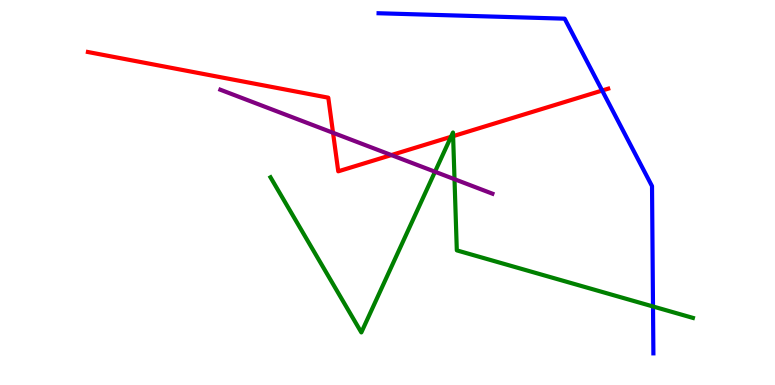[{'lines': ['blue', 'red'], 'intersections': [{'x': 7.77, 'y': 7.65}]}, {'lines': ['green', 'red'], 'intersections': [{'x': 5.82, 'y': 6.45}, {'x': 5.85, 'y': 6.46}]}, {'lines': ['purple', 'red'], 'intersections': [{'x': 4.3, 'y': 6.55}, {'x': 5.05, 'y': 5.97}]}, {'lines': ['blue', 'green'], 'intersections': [{'x': 8.43, 'y': 2.04}]}, {'lines': ['blue', 'purple'], 'intersections': []}, {'lines': ['green', 'purple'], 'intersections': [{'x': 5.61, 'y': 5.54}, {'x': 5.86, 'y': 5.35}]}]